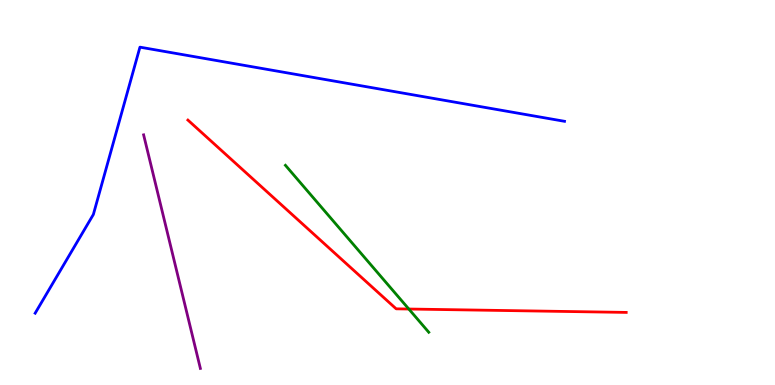[{'lines': ['blue', 'red'], 'intersections': []}, {'lines': ['green', 'red'], 'intersections': [{'x': 5.28, 'y': 1.97}]}, {'lines': ['purple', 'red'], 'intersections': []}, {'lines': ['blue', 'green'], 'intersections': []}, {'lines': ['blue', 'purple'], 'intersections': []}, {'lines': ['green', 'purple'], 'intersections': []}]